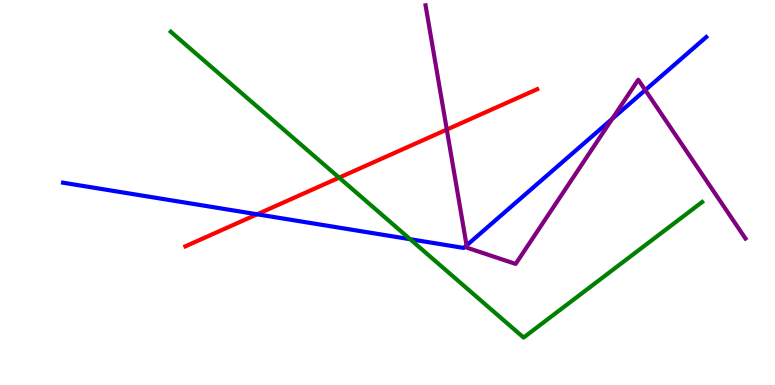[{'lines': ['blue', 'red'], 'intersections': [{'x': 3.32, 'y': 4.43}]}, {'lines': ['green', 'red'], 'intersections': [{'x': 4.38, 'y': 5.39}]}, {'lines': ['purple', 'red'], 'intersections': [{'x': 5.77, 'y': 6.63}]}, {'lines': ['blue', 'green'], 'intersections': [{'x': 5.29, 'y': 3.79}]}, {'lines': ['blue', 'purple'], 'intersections': [{'x': 6.02, 'y': 3.63}, {'x': 7.9, 'y': 6.91}, {'x': 8.33, 'y': 7.66}]}, {'lines': ['green', 'purple'], 'intersections': []}]